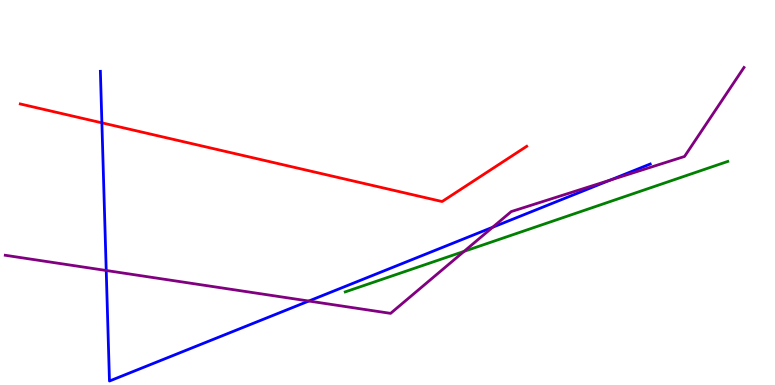[{'lines': ['blue', 'red'], 'intersections': [{'x': 1.31, 'y': 6.81}]}, {'lines': ['green', 'red'], 'intersections': []}, {'lines': ['purple', 'red'], 'intersections': []}, {'lines': ['blue', 'green'], 'intersections': []}, {'lines': ['blue', 'purple'], 'intersections': [{'x': 1.37, 'y': 2.97}, {'x': 3.98, 'y': 2.18}, {'x': 6.36, 'y': 4.1}, {'x': 7.87, 'y': 5.32}]}, {'lines': ['green', 'purple'], 'intersections': [{'x': 5.99, 'y': 3.47}]}]